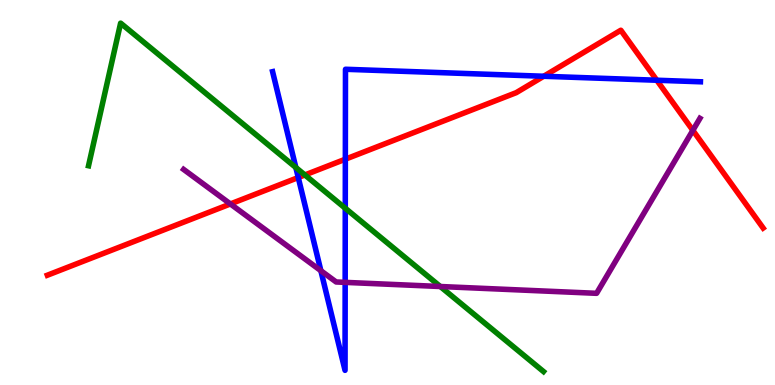[{'lines': ['blue', 'red'], 'intersections': [{'x': 3.85, 'y': 5.39}, {'x': 4.46, 'y': 5.87}, {'x': 7.02, 'y': 8.02}, {'x': 8.47, 'y': 7.92}]}, {'lines': ['green', 'red'], 'intersections': [{'x': 3.93, 'y': 5.46}]}, {'lines': ['purple', 'red'], 'intersections': [{'x': 2.97, 'y': 4.7}, {'x': 8.94, 'y': 6.61}]}, {'lines': ['blue', 'green'], 'intersections': [{'x': 3.82, 'y': 5.65}, {'x': 4.46, 'y': 4.59}]}, {'lines': ['blue', 'purple'], 'intersections': [{'x': 4.14, 'y': 2.97}, {'x': 4.45, 'y': 2.67}]}, {'lines': ['green', 'purple'], 'intersections': [{'x': 5.68, 'y': 2.56}]}]